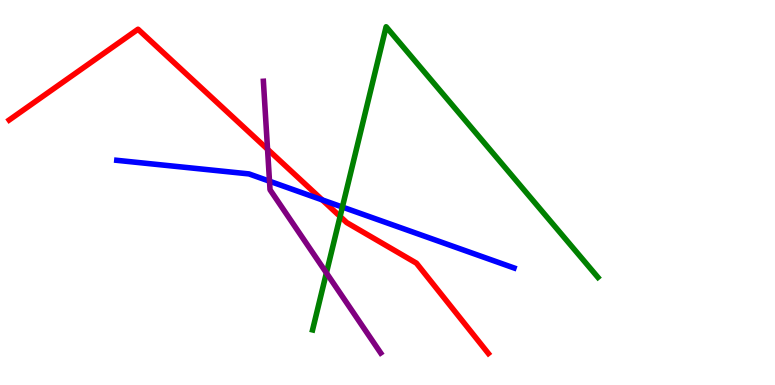[{'lines': ['blue', 'red'], 'intersections': [{'x': 4.16, 'y': 4.81}]}, {'lines': ['green', 'red'], 'intersections': [{'x': 4.39, 'y': 4.38}]}, {'lines': ['purple', 'red'], 'intersections': [{'x': 3.45, 'y': 6.12}]}, {'lines': ['blue', 'green'], 'intersections': [{'x': 4.42, 'y': 4.62}]}, {'lines': ['blue', 'purple'], 'intersections': [{'x': 3.48, 'y': 5.29}]}, {'lines': ['green', 'purple'], 'intersections': [{'x': 4.21, 'y': 2.91}]}]